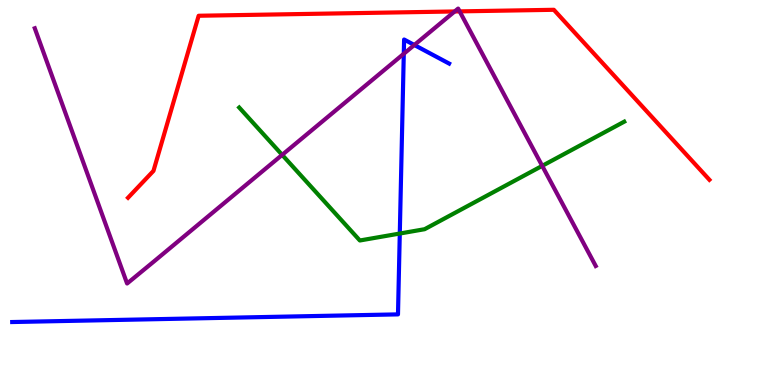[{'lines': ['blue', 'red'], 'intersections': []}, {'lines': ['green', 'red'], 'intersections': []}, {'lines': ['purple', 'red'], 'intersections': [{'x': 5.87, 'y': 9.7}, {'x': 5.93, 'y': 9.7}]}, {'lines': ['blue', 'green'], 'intersections': [{'x': 5.16, 'y': 3.93}]}, {'lines': ['blue', 'purple'], 'intersections': [{'x': 5.21, 'y': 8.6}, {'x': 5.35, 'y': 8.83}]}, {'lines': ['green', 'purple'], 'intersections': [{'x': 3.64, 'y': 5.98}, {'x': 7.0, 'y': 5.69}]}]